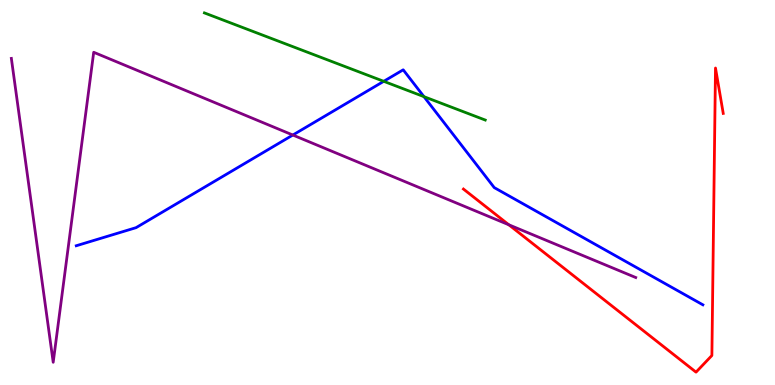[{'lines': ['blue', 'red'], 'intersections': []}, {'lines': ['green', 'red'], 'intersections': []}, {'lines': ['purple', 'red'], 'intersections': [{'x': 6.57, 'y': 4.16}]}, {'lines': ['blue', 'green'], 'intersections': [{'x': 4.95, 'y': 7.89}, {'x': 5.47, 'y': 7.49}]}, {'lines': ['blue', 'purple'], 'intersections': [{'x': 3.78, 'y': 6.49}]}, {'lines': ['green', 'purple'], 'intersections': []}]